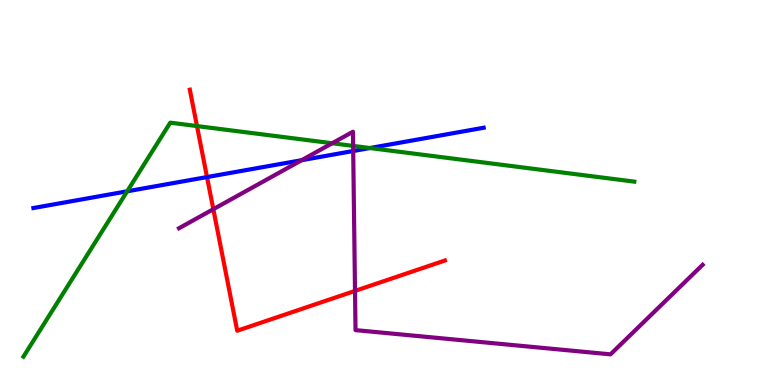[{'lines': ['blue', 'red'], 'intersections': [{'x': 2.67, 'y': 5.4}]}, {'lines': ['green', 'red'], 'intersections': [{'x': 2.54, 'y': 6.73}]}, {'lines': ['purple', 'red'], 'intersections': [{'x': 2.75, 'y': 4.57}, {'x': 4.58, 'y': 2.44}]}, {'lines': ['blue', 'green'], 'intersections': [{'x': 1.64, 'y': 5.03}, {'x': 4.77, 'y': 6.15}]}, {'lines': ['blue', 'purple'], 'intersections': [{'x': 3.89, 'y': 5.84}, {'x': 4.56, 'y': 6.08}]}, {'lines': ['green', 'purple'], 'intersections': [{'x': 4.29, 'y': 6.28}, {'x': 4.56, 'y': 6.21}]}]